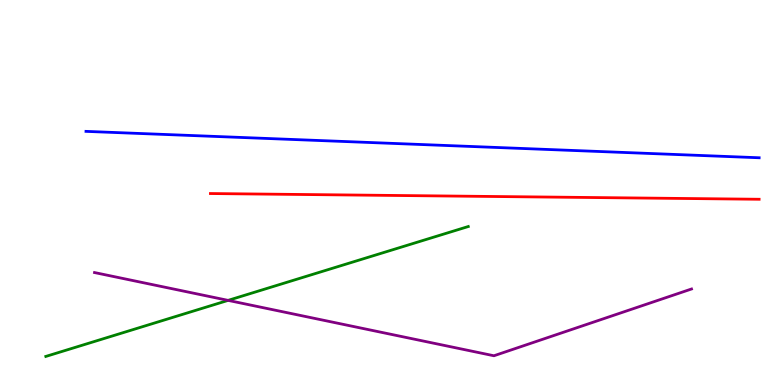[{'lines': ['blue', 'red'], 'intersections': []}, {'lines': ['green', 'red'], 'intersections': []}, {'lines': ['purple', 'red'], 'intersections': []}, {'lines': ['blue', 'green'], 'intersections': []}, {'lines': ['blue', 'purple'], 'intersections': []}, {'lines': ['green', 'purple'], 'intersections': [{'x': 2.94, 'y': 2.2}]}]